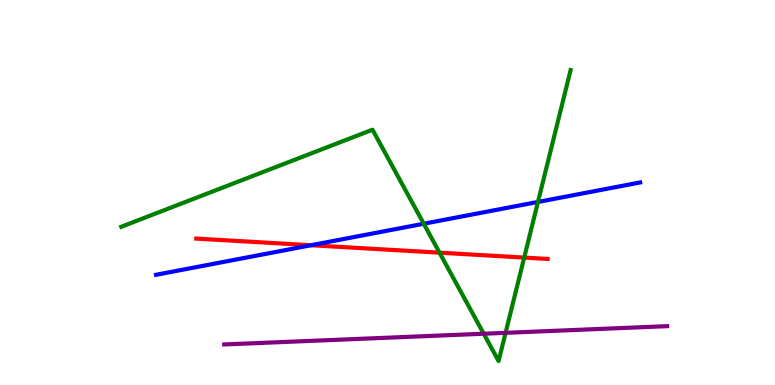[{'lines': ['blue', 'red'], 'intersections': [{'x': 4.01, 'y': 3.63}]}, {'lines': ['green', 'red'], 'intersections': [{'x': 5.67, 'y': 3.44}, {'x': 6.76, 'y': 3.31}]}, {'lines': ['purple', 'red'], 'intersections': []}, {'lines': ['blue', 'green'], 'intersections': [{'x': 5.47, 'y': 4.19}, {'x': 6.94, 'y': 4.75}]}, {'lines': ['blue', 'purple'], 'intersections': []}, {'lines': ['green', 'purple'], 'intersections': [{'x': 6.24, 'y': 1.33}, {'x': 6.52, 'y': 1.36}]}]